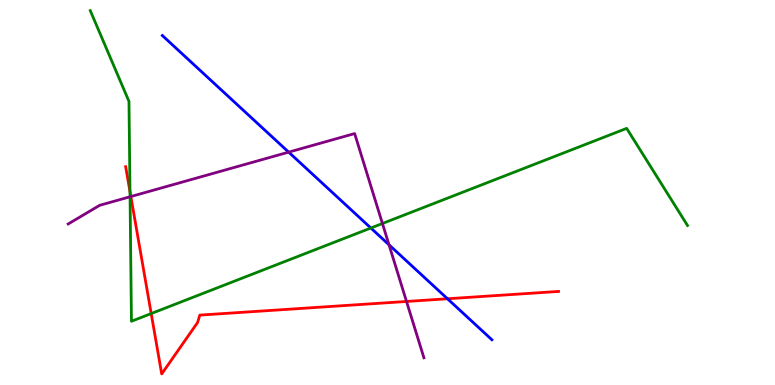[{'lines': ['blue', 'red'], 'intersections': [{'x': 5.77, 'y': 2.24}]}, {'lines': ['green', 'red'], 'intersections': [{'x': 1.68, 'y': 5.02}, {'x': 1.95, 'y': 1.86}]}, {'lines': ['purple', 'red'], 'intersections': [{'x': 1.69, 'y': 4.9}, {'x': 5.25, 'y': 2.17}]}, {'lines': ['blue', 'green'], 'intersections': [{'x': 4.79, 'y': 4.08}]}, {'lines': ['blue', 'purple'], 'intersections': [{'x': 3.72, 'y': 6.05}, {'x': 5.02, 'y': 3.64}]}, {'lines': ['green', 'purple'], 'intersections': [{'x': 1.68, 'y': 4.89}, {'x': 4.93, 'y': 4.19}]}]